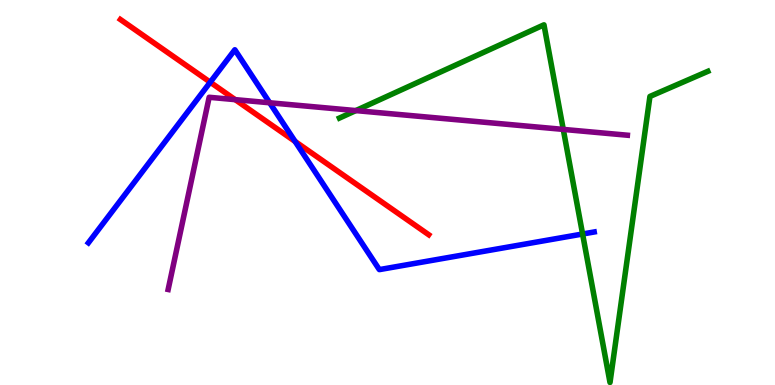[{'lines': ['blue', 'red'], 'intersections': [{'x': 2.71, 'y': 7.86}, {'x': 3.81, 'y': 6.33}]}, {'lines': ['green', 'red'], 'intersections': []}, {'lines': ['purple', 'red'], 'intersections': [{'x': 3.04, 'y': 7.41}]}, {'lines': ['blue', 'green'], 'intersections': [{'x': 7.52, 'y': 3.92}]}, {'lines': ['blue', 'purple'], 'intersections': [{'x': 3.48, 'y': 7.33}]}, {'lines': ['green', 'purple'], 'intersections': [{'x': 4.59, 'y': 7.13}, {'x': 7.27, 'y': 6.64}]}]